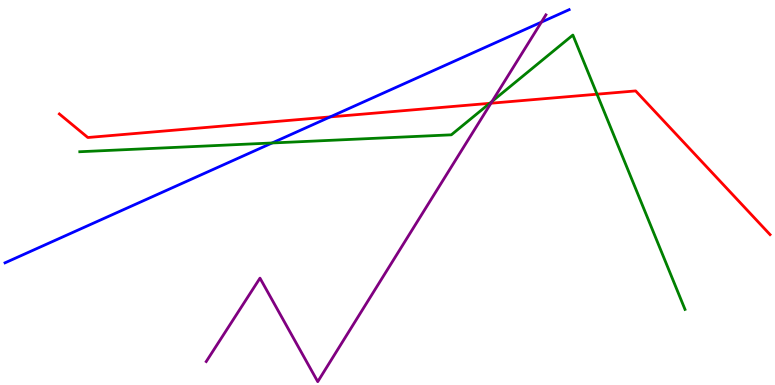[{'lines': ['blue', 'red'], 'intersections': [{'x': 4.26, 'y': 6.96}]}, {'lines': ['green', 'red'], 'intersections': [{'x': 6.32, 'y': 7.32}, {'x': 7.7, 'y': 7.55}]}, {'lines': ['purple', 'red'], 'intersections': [{'x': 6.33, 'y': 7.32}]}, {'lines': ['blue', 'green'], 'intersections': [{'x': 3.51, 'y': 6.29}]}, {'lines': ['blue', 'purple'], 'intersections': [{'x': 6.99, 'y': 9.43}]}, {'lines': ['green', 'purple'], 'intersections': [{'x': 6.35, 'y': 7.37}]}]